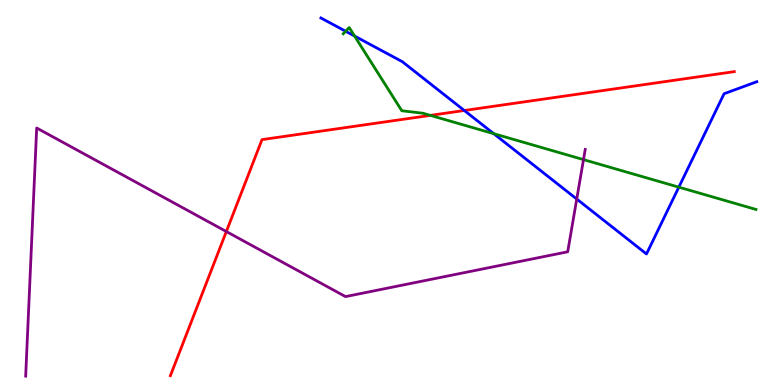[{'lines': ['blue', 'red'], 'intersections': [{'x': 5.99, 'y': 7.13}]}, {'lines': ['green', 'red'], 'intersections': [{'x': 5.55, 'y': 7.0}]}, {'lines': ['purple', 'red'], 'intersections': [{'x': 2.92, 'y': 3.99}]}, {'lines': ['blue', 'green'], 'intersections': [{'x': 4.46, 'y': 9.19}, {'x': 4.58, 'y': 9.06}, {'x': 6.37, 'y': 6.53}, {'x': 8.76, 'y': 5.14}]}, {'lines': ['blue', 'purple'], 'intersections': [{'x': 7.44, 'y': 4.83}]}, {'lines': ['green', 'purple'], 'intersections': [{'x': 7.53, 'y': 5.85}]}]